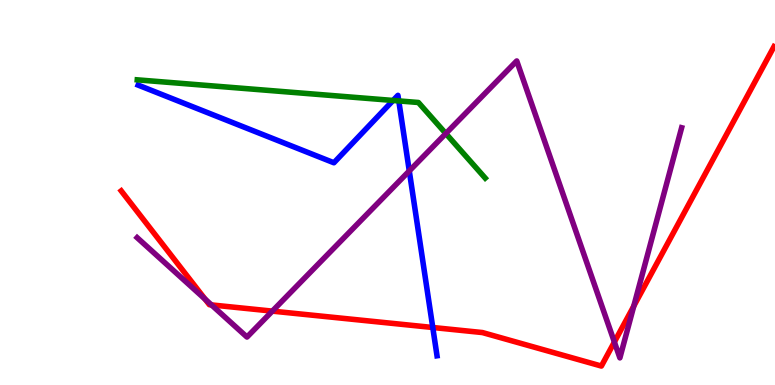[{'lines': ['blue', 'red'], 'intersections': [{'x': 5.58, 'y': 1.49}]}, {'lines': ['green', 'red'], 'intersections': []}, {'lines': ['purple', 'red'], 'intersections': [{'x': 2.65, 'y': 2.23}, {'x': 2.73, 'y': 2.08}, {'x': 3.51, 'y': 1.92}, {'x': 7.93, 'y': 1.12}, {'x': 8.18, 'y': 2.05}]}, {'lines': ['blue', 'green'], 'intersections': [{'x': 5.07, 'y': 7.39}, {'x': 5.15, 'y': 7.38}]}, {'lines': ['blue', 'purple'], 'intersections': [{'x': 5.28, 'y': 5.56}]}, {'lines': ['green', 'purple'], 'intersections': [{'x': 5.75, 'y': 6.53}]}]